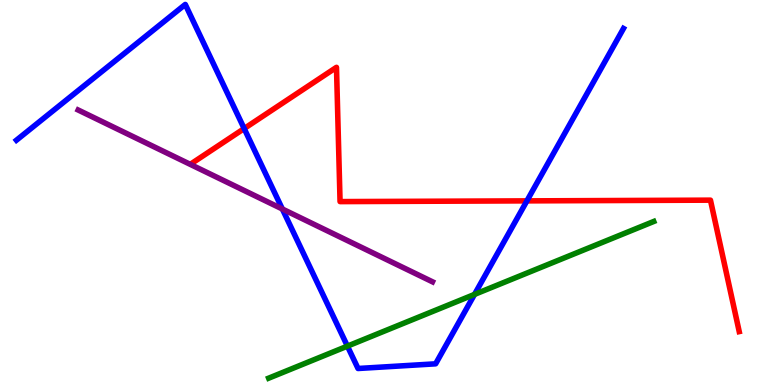[{'lines': ['blue', 'red'], 'intersections': [{'x': 3.15, 'y': 6.66}, {'x': 6.8, 'y': 4.78}]}, {'lines': ['green', 'red'], 'intersections': []}, {'lines': ['purple', 'red'], 'intersections': []}, {'lines': ['blue', 'green'], 'intersections': [{'x': 4.48, 'y': 1.01}, {'x': 6.12, 'y': 2.35}]}, {'lines': ['blue', 'purple'], 'intersections': [{'x': 3.64, 'y': 4.57}]}, {'lines': ['green', 'purple'], 'intersections': []}]